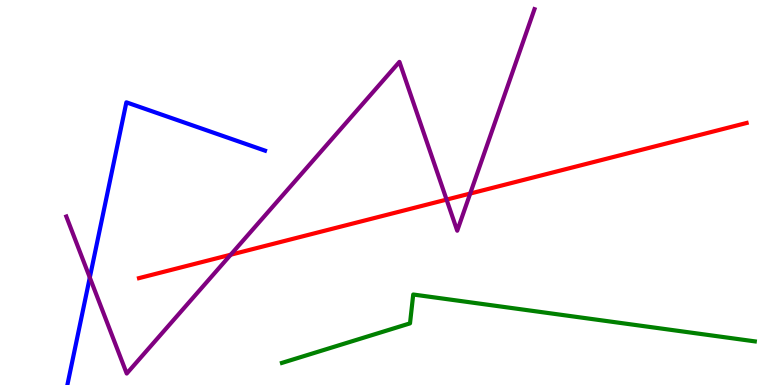[{'lines': ['blue', 'red'], 'intersections': []}, {'lines': ['green', 'red'], 'intersections': []}, {'lines': ['purple', 'red'], 'intersections': [{'x': 2.98, 'y': 3.38}, {'x': 5.76, 'y': 4.82}, {'x': 6.07, 'y': 4.97}]}, {'lines': ['blue', 'green'], 'intersections': []}, {'lines': ['blue', 'purple'], 'intersections': [{'x': 1.16, 'y': 2.79}]}, {'lines': ['green', 'purple'], 'intersections': []}]